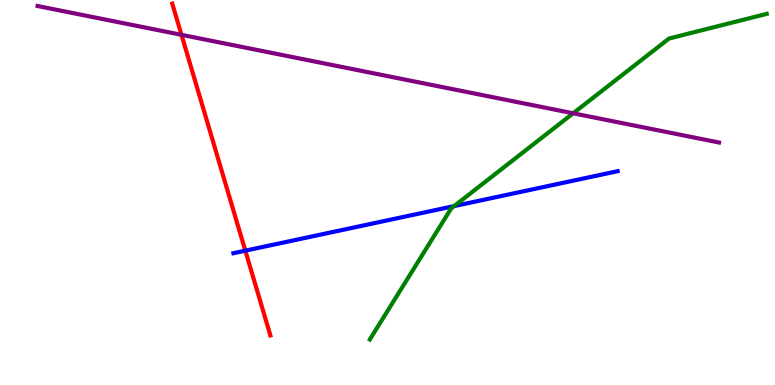[{'lines': ['blue', 'red'], 'intersections': [{'x': 3.17, 'y': 3.49}]}, {'lines': ['green', 'red'], 'intersections': []}, {'lines': ['purple', 'red'], 'intersections': [{'x': 2.34, 'y': 9.1}]}, {'lines': ['blue', 'green'], 'intersections': [{'x': 5.86, 'y': 4.65}]}, {'lines': ['blue', 'purple'], 'intersections': []}, {'lines': ['green', 'purple'], 'intersections': [{'x': 7.4, 'y': 7.06}]}]